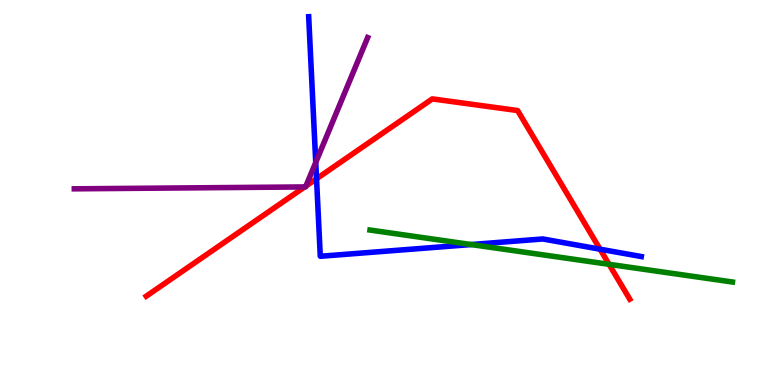[{'lines': ['blue', 'red'], 'intersections': [{'x': 4.08, 'y': 5.36}, {'x': 7.74, 'y': 3.53}]}, {'lines': ['green', 'red'], 'intersections': [{'x': 7.86, 'y': 3.13}]}, {'lines': ['purple', 'red'], 'intersections': [{'x': 3.93, 'y': 5.14}, {'x': 3.95, 'y': 5.17}]}, {'lines': ['blue', 'green'], 'intersections': [{'x': 6.08, 'y': 3.65}]}, {'lines': ['blue', 'purple'], 'intersections': [{'x': 4.07, 'y': 5.78}]}, {'lines': ['green', 'purple'], 'intersections': []}]